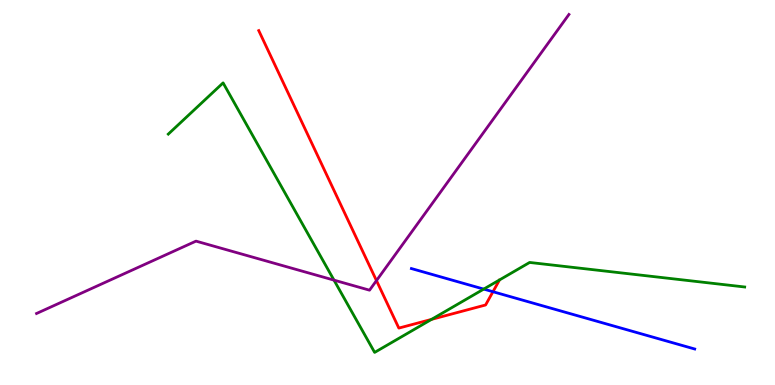[{'lines': ['blue', 'red'], 'intersections': [{'x': 6.36, 'y': 2.42}]}, {'lines': ['green', 'red'], 'intersections': [{'x': 5.57, 'y': 1.7}]}, {'lines': ['purple', 'red'], 'intersections': [{'x': 4.86, 'y': 2.71}]}, {'lines': ['blue', 'green'], 'intersections': [{'x': 6.24, 'y': 2.49}]}, {'lines': ['blue', 'purple'], 'intersections': []}, {'lines': ['green', 'purple'], 'intersections': [{'x': 4.31, 'y': 2.72}]}]